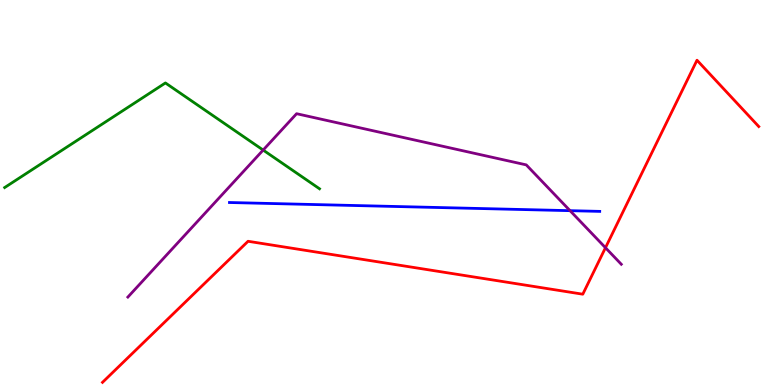[{'lines': ['blue', 'red'], 'intersections': []}, {'lines': ['green', 'red'], 'intersections': []}, {'lines': ['purple', 'red'], 'intersections': [{'x': 7.81, 'y': 3.57}]}, {'lines': ['blue', 'green'], 'intersections': []}, {'lines': ['blue', 'purple'], 'intersections': [{'x': 7.36, 'y': 4.53}]}, {'lines': ['green', 'purple'], 'intersections': [{'x': 3.4, 'y': 6.1}]}]